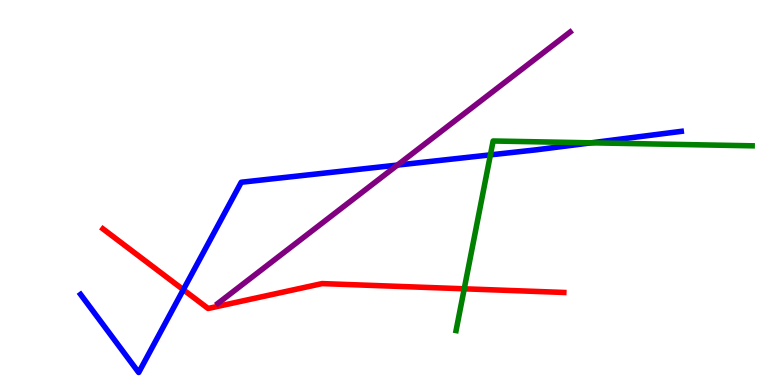[{'lines': ['blue', 'red'], 'intersections': [{'x': 2.37, 'y': 2.48}]}, {'lines': ['green', 'red'], 'intersections': [{'x': 5.99, 'y': 2.5}]}, {'lines': ['purple', 'red'], 'intersections': []}, {'lines': ['blue', 'green'], 'intersections': [{'x': 6.33, 'y': 5.98}, {'x': 7.63, 'y': 6.29}]}, {'lines': ['blue', 'purple'], 'intersections': [{'x': 5.13, 'y': 5.71}]}, {'lines': ['green', 'purple'], 'intersections': []}]